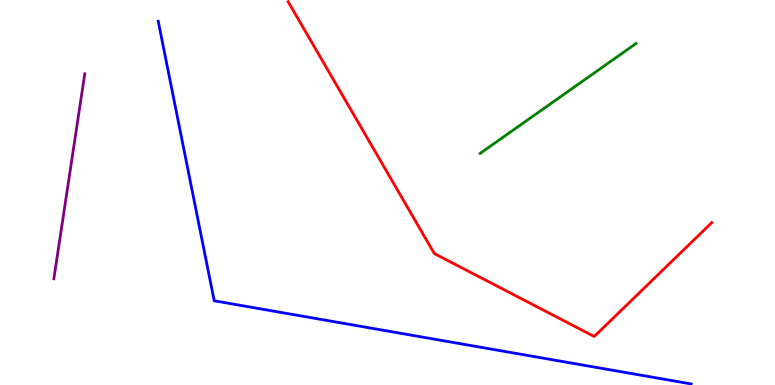[{'lines': ['blue', 'red'], 'intersections': []}, {'lines': ['green', 'red'], 'intersections': []}, {'lines': ['purple', 'red'], 'intersections': []}, {'lines': ['blue', 'green'], 'intersections': []}, {'lines': ['blue', 'purple'], 'intersections': []}, {'lines': ['green', 'purple'], 'intersections': []}]